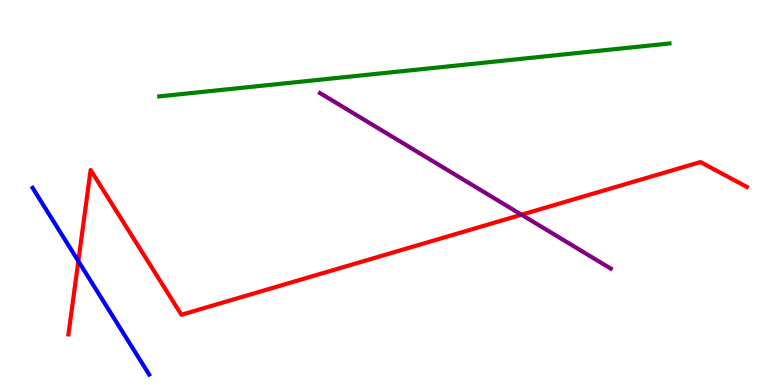[{'lines': ['blue', 'red'], 'intersections': [{'x': 1.01, 'y': 3.22}]}, {'lines': ['green', 'red'], 'intersections': []}, {'lines': ['purple', 'red'], 'intersections': [{'x': 6.73, 'y': 4.42}]}, {'lines': ['blue', 'green'], 'intersections': []}, {'lines': ['blue', 'purple'], 'intersections': []}, {'lines': ['green', 'purple'], 'intersections': []}]